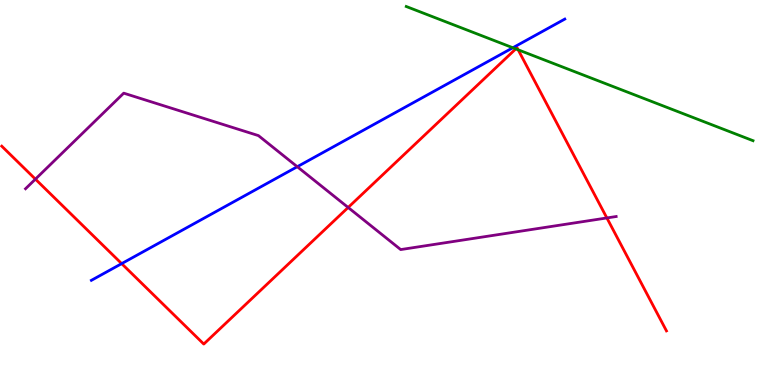[{'lines': ['blue', 'red'], 'intersections': [{'x': 1.57, 'y': 3.15}]}, {'lines': ['green', 'red'], 'intersections': [{'x': 6.66, 'y': 8.73}, {'x': 6.69, 'y': 8.71}]}, {'lines': ['purple', 'red'], 'intersections': [{'x': 0.457, 'y': 5.35}, {'x': 4.49, 'y': 4.61}, {'x': 7.83, 'y': 4.34}]}, {'lines': ['blue', 'green'], 'intersections': [{'x': 6.62, 'y': 8.76}]}, {'lines': ['blue', 'purple'], 'intersections': [{'x': 3.84, 'y': 5.67}]}, {'lines': ['green', 'purple'], 'intersections': []}]